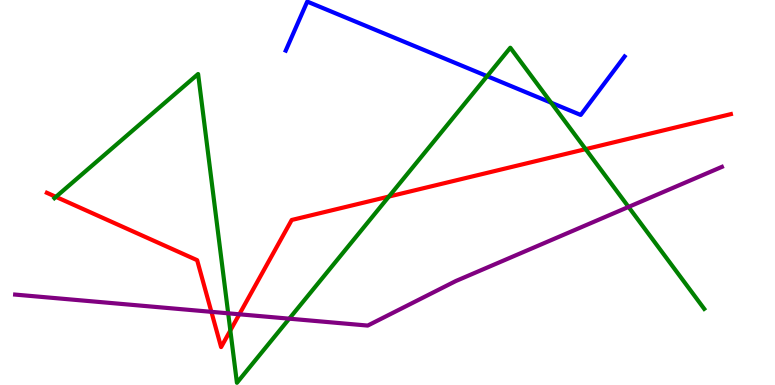[{'lines': ['blue', 'red'], 'intersections': []}, {'lines': ['green', 'red'], 'intersections': [{'x': 0.721, 'y': 4.89}, {'x': 2.97, 'y': 1.42}, {'x': 5.02, 'y': 4.89}, {'x': 7.56, 'y': 6.13}]}, {'lines': ['purple', 'red'], 'intersections': [{'x': 2.73, 'y': 1.9}, {'x': 3.09, 'y': 1.84}]}, {'lines': ['blue', 'green'], 'intersections': [{'x': 6.29, 'y': 8.02}, {'x': 7.11, 'y': 7.33}]}, {'lines': ['blue', 'purple'], 'intersections': []}, {'lines': ['green', 'purple'], 'intersections': [{'x': 2.94, 'y': 1.86}, {'x': 3.73, 'y': 1.72}, {'x': 8.11, 'y': 4.63}]}]